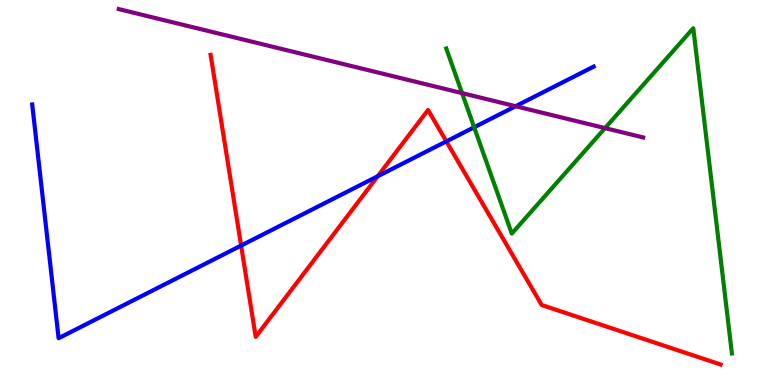[{'lines': ['blue', 'red'], 'intersections': [{'x': 3.11, 'y': 3.62}, {'x': 4.87, 'y': 5.42}, {'x': 5.76, 'y': 6.33}]}, {'lines': ['green', 'red'], 'intersections': []}, {'lines': ['purple', 'red'], 'intersections': []}, {'lines': ['blue', 'green'], 'intersections': [{'x': 6.12, 'y': 6.69}]}, {'lines': ['blue', 'purple'], 'intersections': [{'x': 6.65, 'y': 7.24}]}, {'lines': ['green', 'purple'], 'intersections': [{'x': 5.96, 'y': 7.58}, {'x': 7.81, 'y': 6.67}]}]